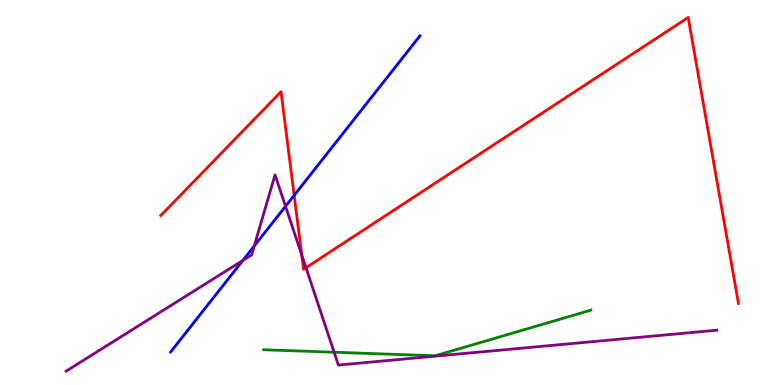[{'lines': ['blue', 'red'], 'intersections': [{'x': 3.8, 'y': 4.93}]}, {'lines': ['green', 'red'], 'intersections': []}, {'lines': ['purple', 'red'], 'intersections': [{'x': 3.89, 'y': 3.38}, {'x': 3.95, 'y': 3.05}]}, {'lines': ['blue', 'green'], 'intersections': []}, {'lines': ['blue', 'purple'], 'intersections': [{'x': 3.13, 'y': 3.24}, {'x': 3.28, 'y': 3.61}, {'x': 3.68, 'y': 4.64}]}, {'lines': ['green', 'purple'], 'intersections': [{'x': 4.31, 'y': 0.851}]}]